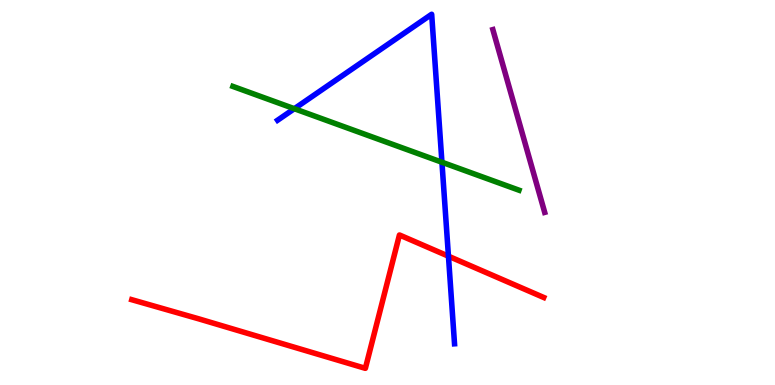[{'lines': ['blue', 'red'], 'intersections': [{'x': 5.79, 'y': 3.35}]}, {'lines': ['green', 'red'], 'intersections': []}, {'lines': ['purple', 'red'], 'intersections': []}, {'lines': ['blue', 'green'], 'intersections': [{'x': 3.8, 'y': 7.18}, {'x': 5.7, 'y': 5.79}]}, {'lines': ['blue', 'purple'], 'intersections': []}, {'lines': ['green', 'purple'], 'intersections': []}]